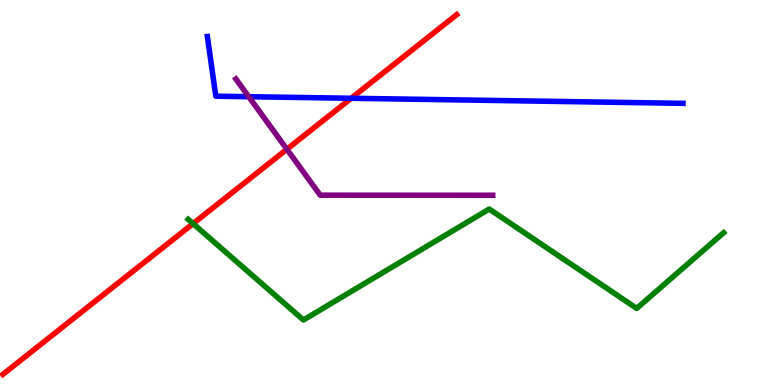[{'lines': ['blue', 'red'], 'intersections': [{'x': 4.53, 'y': 7.45}]}, {'lines': ['green', 'red'], 'intersections': [{'x': 2.49, 'y': 4.19}]}, {'lines': ['purple', 'red'], 'intersections': [{'x': 3.7, 'y': 6.12}]}, {'lines': ['blue', 'green'], 'intersections': []}, {'lines': ['blue', 'purple'], 'intersections': [{'x': 3.21, 'y': 7.49}]}, {'lines': ['green', 'purple'], 'intersections': []}]